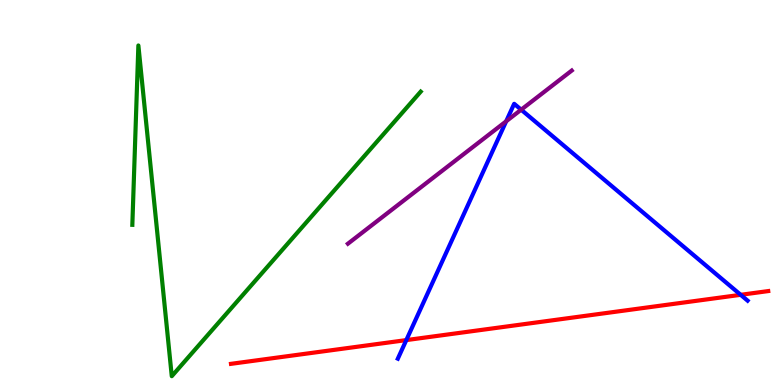[{'lines': ['blue', 'red'], 'intersections': [{'x': 5.24, 'y': 1.17}, {'x': 9.56, 'y': 2.34}]}, {'lines': ['green', 'red'], 'intersections': []}, {'lines': ['purple', 'red'], 'intersections': []}, {'lines': ['blue', 'green'], 'intersections': []}, {'lines': ['blue', 'purple'], 'intersections': [{'x': 6.53, 'y': 6.85}, {'x': 6.72, 'y': 7.15}]}, {'lines': ['green', 'purple'], 'intersections': []}]